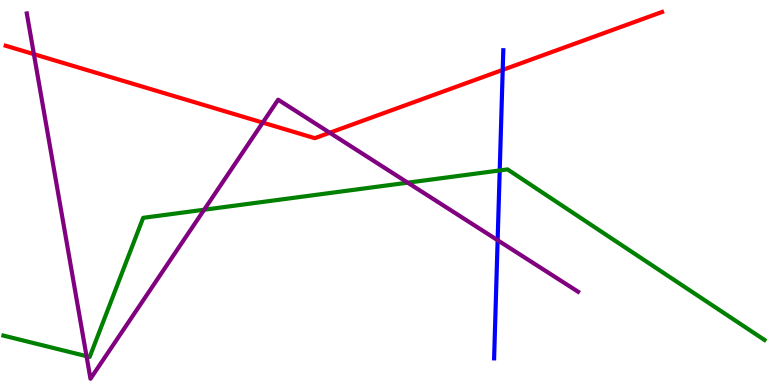[{'lines': ['blue', 'red'], 'intersections': [{'x': 6.49, 'y': 8.18}]}, {'lines': ['green', 'red'], 'intersections': []}, {'lines': ['purple', 'red'], 'intersections': [{'x': 0.437, 'y': 8.59}, {'x': 3.39, 'y': 6.82}, {'x': 4.25, 'y': 6.55}]}, {'lines': ['blue', 'green'], 'intersections': [{'x': 6.45, 'y': 5.57}]}, {'lines': ['blue', 'purple'], 'intersections': [{'x': 6.42, 'y': 3.76}]}, {'lines': ['green', 'purple'], 'intersections': [{'x': 1.12, 'y': 0.748}, {'x': 2.63, 'y': 4.55}, {'x': 5.26, 'y': 5.26}]}]